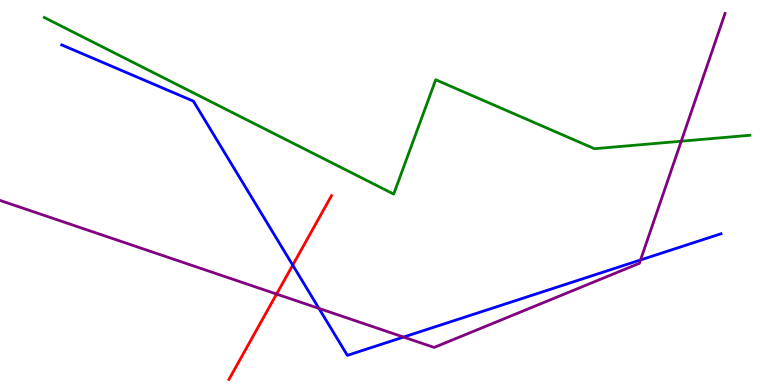[{'lines': ['blue', 'red'], 'intersections': [{'x': 3.78, 'y': 3.11}]}, {'lines': ['green', 'red'], 'intersections': []}, {'lines': ['purple', 'red'], 'intersections': [{'x': 3.57, 'y': 2.36}]}, {'lines': ['blue', 'green'], 'intersections': []}, {'lines': ['blue', 'purple'], 'intersections': [{'x': 4.12, 'y': 1.99}, {'x': 5.21, 'y': 1.24}, {'x': 8.26, 'y': 3.25}]}, {'lines': ['green', 'purple'], 'intersections': [{'x': 8.79, 'y': 6.33}]}]